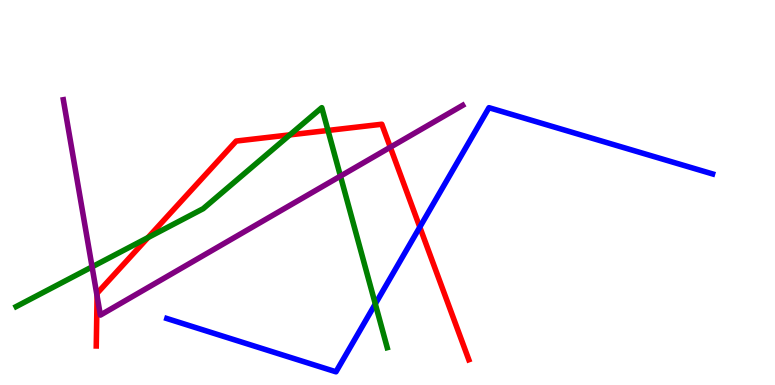[{'lines': ['blue', 'red'], 'intersections': [{'x': 5.42, 'y': 4.1}]}, {'lines': ['green', 'red'], 'intersections': [{'x': 1.91, 'y': 3.83}, {'x': 3.74, 'y': 6.5}, {'x': 4.23, 'y': 6.61}]}, {'lines': ['purple', 'red'], 'intersections': [{'x': 1.25, 'y': 2.31}, {'x': 5.04, 'y': 6.18}]}, {'lines': ['blue', 'green'], 'intersections': [{'x': 4.84, 'y': 2.11}]}, {'lines': ['blue', 'purple'], 'intersections': []}, {'lines': ['green', 'purple'], 'intersections': [{'x': 1.19, 'y': 3.07}, {'x': 4.39, 'y': 5.43}]}]